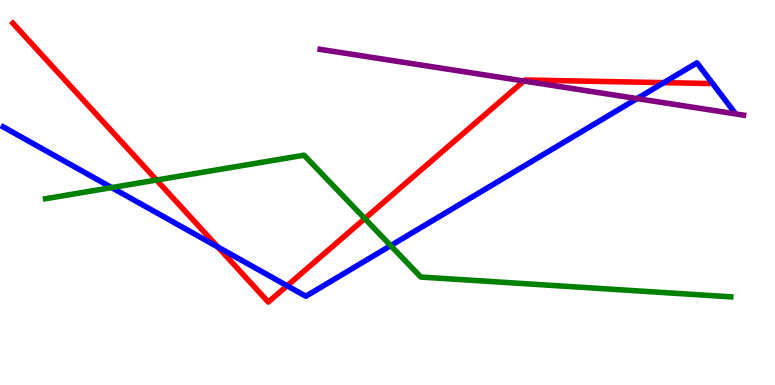[{'lines': ['blue', 'red'], 'intersections': [{'x': 2.81, 'y': 3.58}, {'x': 3.7, 'y': 2.58}, {'x': 8.57, 'y': 7.85}]}, {'lines': ['green', 'red'], 'intersections': [{'x': 2.02, 'y': 5.32}, {'x': 4.71, 'y': 4.32}]}, {'lines': ['purple', 'red'], 'intersections': [{'x': 6.76, 'y': 7.9}]}, {'lines': ['blue', 'green'], 'intersections': [{'x': 1.44, 'y': 5.13}, {'x': 5.04, 'y': 3.62}]}, {'lines': ['blue', 'purple'], 'intersections': [{'x': 8.22, 'y': 7.44}]}, {'lines': ['green', 'purple'], 'intersections': []}]